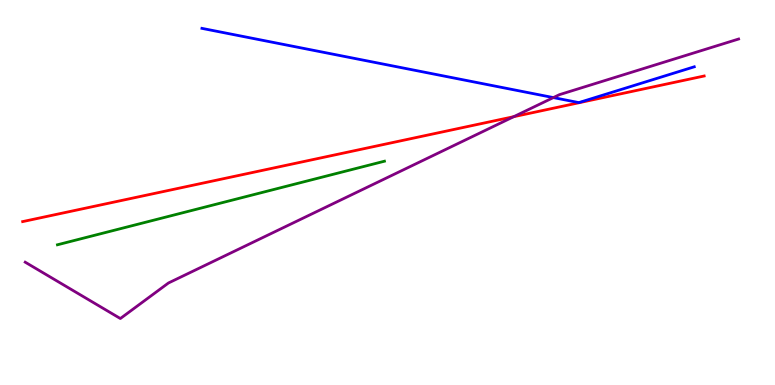[{'lines': ['blue', 'red'], 'intersections': []}, {'lines': ['green', 'red'], 'intersections': []}, {'lines': ['purple', 'red'], 'intersections': [{'x': 6.63, 'y': 6.97}]}, {'lines': ['blue', 'green'], 'intersections': []}, {'lines': ['blue', 'purple'], 'intersections': [{'x': 7.14, 'y': 7.47}]}, {'lines': ['green', 'purple'], 'intersections': []}]